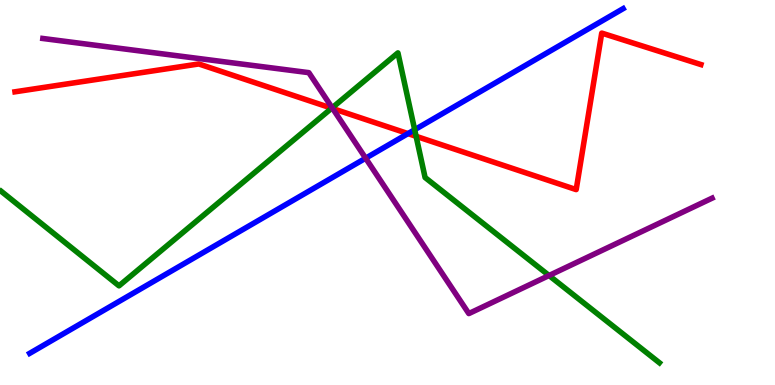[{'lines': ['blue', 'red'], 'intersections': [{'x': 5.26, 'y': 6.53}]}, {'lines': ['green', 'red'], 'intersections': [{'x': 4.28, 'y': 7.19}, {'x': 5.37, 'y': 6.46}]}, {'lines': ['purple', 'red'], 'intersections': [{'x': 4.29, 'y': 7.18}]}, {'lines': ['blue', 'green'], 'intersections': [{'x': 5.35, 'y': 6.63}]}, {'lines': ['blue', 'purple'], 'intersections': [{'x': 4.72, 'y': 5.89}]}, {'lines': ['green', 'purple'], 'intersections': [{'x': 4.29, 'y': 7.2}, {'x': 7.08, 'y': 2.84}]}]